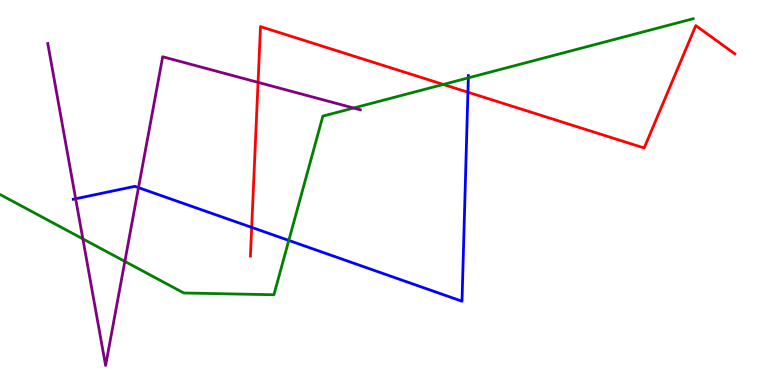[{'lines': ['blue', 'red'], 'intersections': [{'x': 3.25, 'y': 4.09}, {'x': 6.04, 'y': 7.6}]}, {'lines': ['green', 'red'], 'intersections': [{'x': 5.72, 'y': 7.81}]}, {'lines': ['purple', 'red'], 'intersections': [{'x': 3.33, 'y': 7.86}]}, {'lines': ['blue', 'green'], 'intersections': [{'x': 3.73, 'y': 3.76}, {'x': 6.04, 'y': 7.98}]}, {'lines': ['blue', 'purple'], 'intersections': [{'x': 0.976, 'y': 4.84}, {'x': 1.79, 'y': 5.13}]}, {'lines': ['green', 'purple'], 'intersections': [{'x': 1.07, 'y': 3.8}, {'x': 1.61, 'y': 3.21}, {'x': 4.56, 'y': 7.19}]}]